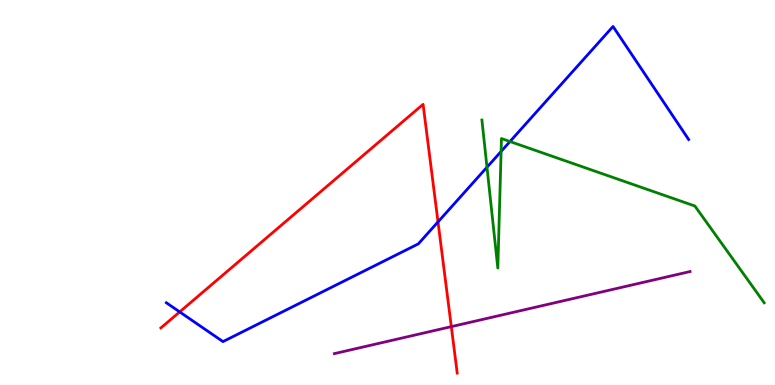[{'lines': ['blue', 'red'], 'intersections': [{'x': 2.32, 'y': 1.9}, {'x': 5.65, 'y': 4.24}]}, {'lines': ['green', 'red'], 'intersections': []}, {'lines': ['purple', 'red'], 'intersections': [{'x': 5.82, 'y': 1.52}]}, {'lines': ['blue', 'green'], 'intersections': [{'x': 6.28, 'y': 5.66}, {'x': 6.47, 'y': 6.07}, {'x': 6.58, 'y': 6.32}]}, {'lines': ['blue', 'purple'], 'intersections': []}, {'lines': ['green', 'purple'], 'intersections': []}]